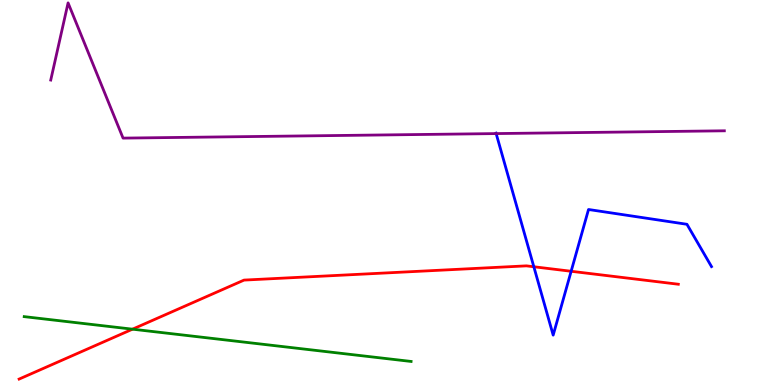[{'lines': ['blue', 'red'], 'intersections': [{'x': 6.89, 'y': 3.07}, {'x': 7.37, 'y': 2.95}]}, {'lines': ['green', 'red'], 'intersections': [{'x': 1.71, 'y': 1.45}]}, {'lines': ['purple', 'red'], 'intersections': []}, {'lines': ['blue', 'green'], 'intersections': []}, {'lines': ['blue', 'purple'], 'intersections': [{'x': 6.4, 'y': 6.53}]}, {'lines': ['green', 'purple'], 'intersections': []}]